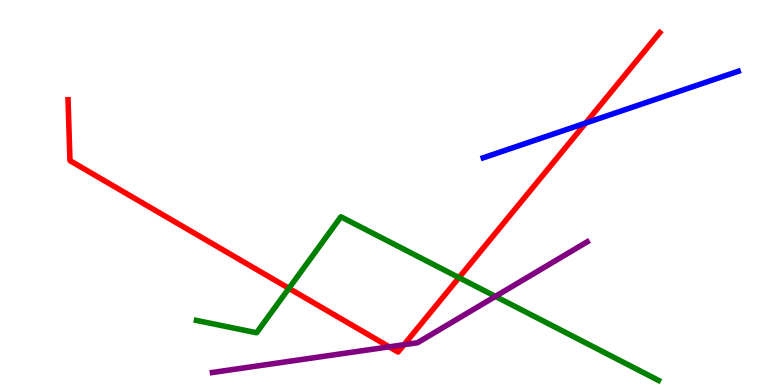[{'lines': ['blue', 'red'], 'intersections': [{'x': 7.56, 'y': 6.8}]}, {'lines': ['green', 'red'], 'intersections': [{'x': 3.73, 'y': 2.51}, {'x': 5.92, 'y': 2.79}]}, {'lines': ['purple', 'red'], 'intersections': [{'x': 5.02, 'y': 0.991}, {'x': 5.21, 'y': 1.05}]}, {'lines': ['blue', 'green'], 'intersections': []}, {'lines': ['blue', 'purple'], 'intersections': []}, {'lines': ['green', 'purple'], 'intersections': [{'x': 6.39, 'y': 2.3}]}]